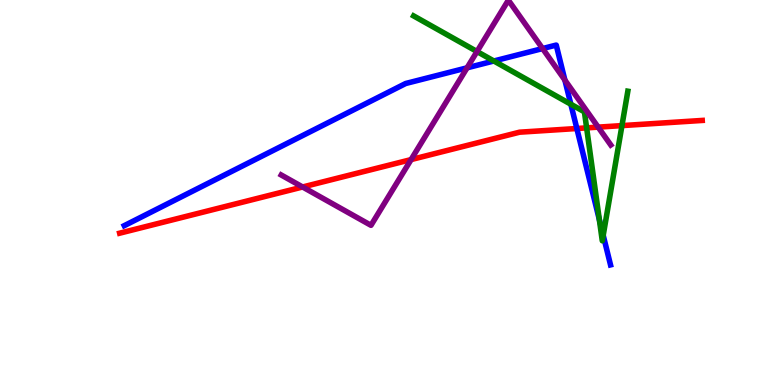[{'lines': ['blue', 'red'], 'intersections': [{'x': 7.44, 'y': 6.66}]}, {'lines': ['green', 'red'], 'intersections': [{'x': 7.57, 'y': 6.68}, {'x': 8.03, 'y': 6.74}]}, {'lines': ['purple', 'red'], 'intersections': [{'x': 3.9, 'y': 5.14}, {'x': 5.3, 'y': 5.85}, {'x': 7.72, 'y': 6.7}]}, {'lines': ['blue', 'green'], 'intersections': [{'x': 6.37, 'y': 8.42}, {'x': 7.37, 'y': 7.29}, {'x': 7.73, 'y': 4.3}, {'x': 7.78, 'y': 3.89}]}, {'lines': ['blue', 'purple'], 'intersections': [{'x': 6.03, 'y': 8.24}, {'x': 7.0, 'y': 8.74}, {'x': 7.29, 'y': 7.92}]}, {'lines': ['green', 'purple'], 'intersections': [{'x': 6.15, 'y': 8.66}]}]